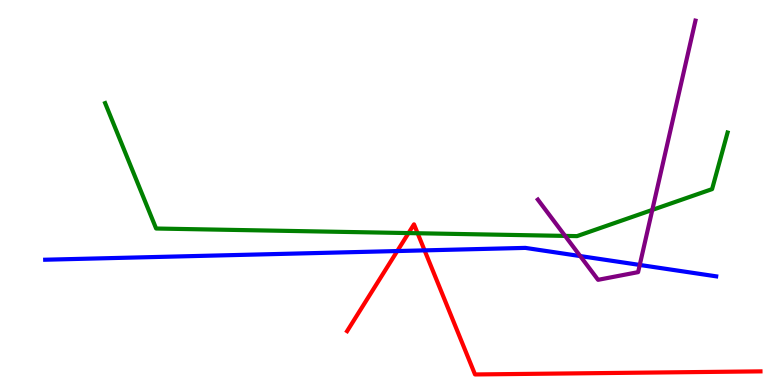[{'lines': ['blue', 'red'], 'intersections': [{'x': 5.13, 'y': 3.48}, {'x': 5.48, 'y': 3.5}]}, {'lines': ['green', 'red'], 'intersections': [{'x': 5.27, 'y': 3.95}, {'x': 5.39, 'y': 3.94}]}, {'lines': ['purple', 'red'], 'intersections': []}, {'lines': ['blue', 'green'], 'intersections': []}, {'lines': ['blue', 'purple'], 'intersections': [{'x': 7.49, 'y': 3.35}, {'x': 8.25, 'y': 3.12}]}, {'lines': ['green', 'purple'], 'intersections': [{'x': 7.29, 'y': 3.87}, {'x': 8.42, 'y': 4.55}]}]